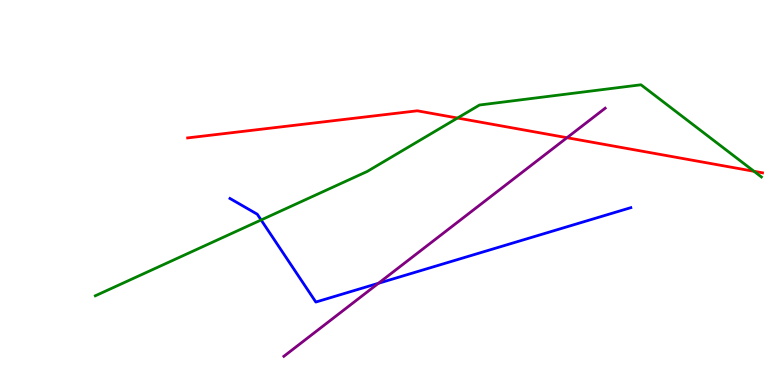[{'lines': ['blue', 'red'], 'intersections': []}, {'lines': ['green', 'red'], 'intersections': [{'x': 5.9, 'y': 6.93}, {'x': 9.73, 'y': 5.55}]}, {'lines': ['purple', 'red'], 'intersections': [{'x': 7.32, 'y': 6.42}]}, {'lines': ['blue', 'green'], 'intersections': [{'x': 3.37, 'y': 4.29}]}, {'lines': ['blue', 'purple'], 'intersections': [{'x': 4.88, 'y': 2.64}]}, {'lines': ['green', 'purple'], 'intersections': []}]